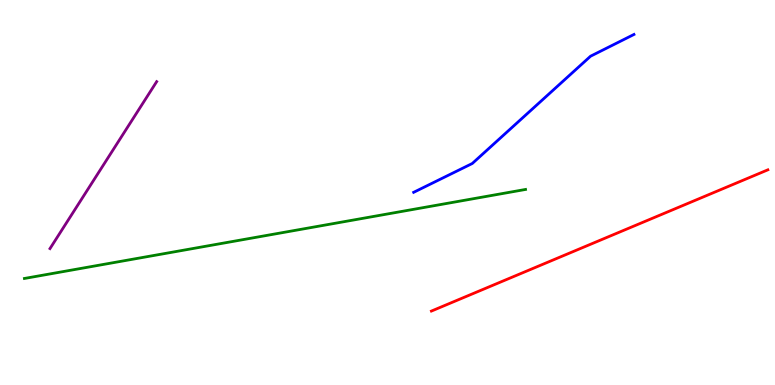[{'lines': ['blue', 'red'], 'intersections': []}, {'lines': ['green', 'red'], 'intersections': []}, {'lines': ['purple', 'red'], 'intersections': []}, {'lines': ['blue', 'green'], 'intersections': []}, {'lines': ['blue', 'purple'], 'intersections': []}, {'lines': ['green', 'purple'], 'intersections': []}]